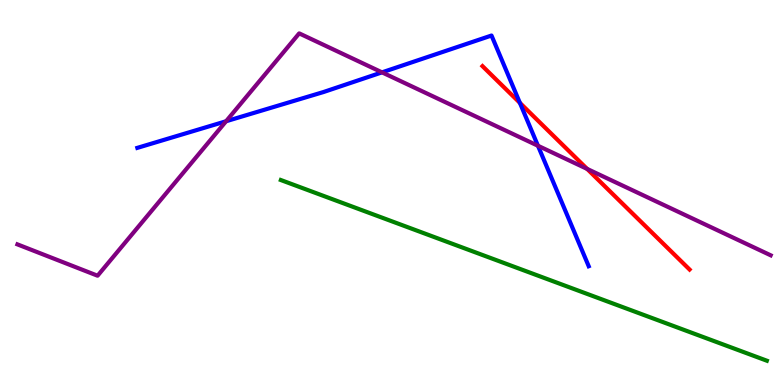[{'lines': ['blue', 'red'], 'intersections': [{'x': 6.71, 'y': 7.33}]}, {'lines': ['green', 'red'], 'intersections': []}, {'lines': ['purple', 'red'], 'intersections': [{'x': 7.58, 'y': 5.61}]}, {'lines': ['blue', 'green'], 'intersections': []}, {'lines': ['blue', 'purple'], 'intersections': [{'x': 2.92, 'y': 6.85}, {'x': 4.93, 'y': 8.12}, {'x': 6.94, 'y': 6.21}]}, {'lines': ['green', 'purple'], 'intersections': []}]